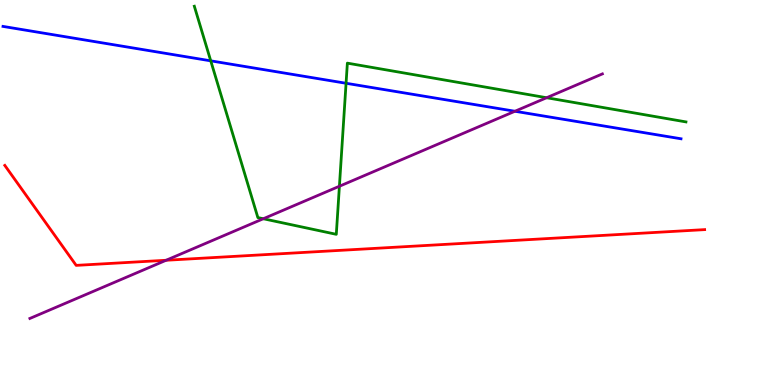[{'lines': ['blue', 'red'], 'intersections': []}, {'lines': ['green', 'red'], 'intersections': []}, {'lines': ['purple', 'red'], 'intersections': [{'x': 2.14, 'y': 3.24}]}, {'lines': ['blue', 'green'], 'intersections': [{'x': 2.72, 'y': 8.42}, {'x': 4.47, 'y': 7.84}]}, {'lines': ['blue', 'purple'], 'intersections': [{'x': 6.64, 'y': 7.11}]}, {'lines': ['green', 'purple'], 'intersections': [{'x': 3.4, 'y': 4.32}, {'x': 4.38, 'y': 5.16}, {'x': 7.05, 'y': 7.46}]}]